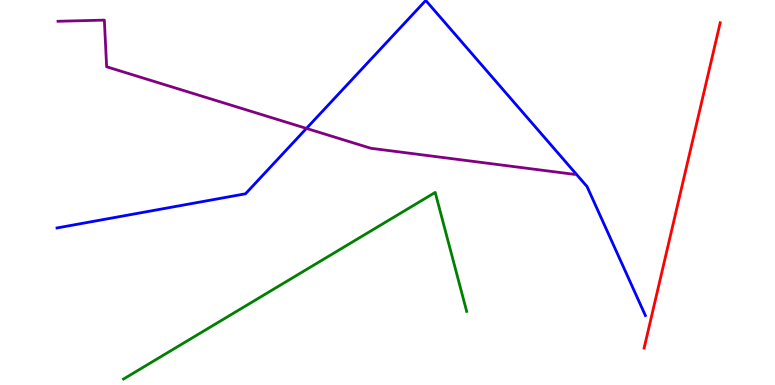[{'lines': ['blue', 'red'], 'intersections': []}, {'lines': ['green', 'red'], 'intersections': []}, {'lines': ['purple', 'red'], 'intersections': []}, {'lines': ['blue', 'green'], 'intersections': []}, {'lines': ['blue', 'purple'], 'intersections': [{'x': 3.95, 'y': 6.66}]}, {'lines': ['green', 'purple'], 'intersections': []}]